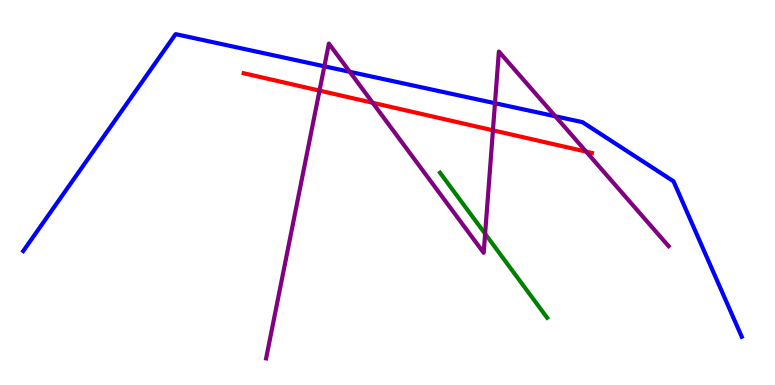[{'lines': ['blue', 'red'], 'intersections': []}, {'lines': ['green', 'red'], 'intersections': []}, {'lines': ['purple', 'red'], 'intersections': [{'x': 4.12, 'y': 7.65}, {'x': 4.81, 'y': 7.33}, {'x': 6.36, 'y': 6.62}, {'x': 7.56, 'y': 6.06}]}, {'lines': ['blue', 'green'], 'intersections': []}, {'lines': ['blue', 'purple'], 'intersections': [{'x': 4.19, 'y': 8.28}, {'x': 4.51, 'y': 8.14}, {'x': 6.39, 'y': 7.32}, {'x': 7.17, 'y': 6.98}]}, {'lines': ['green', 'purple'], 'intersections': [{'x': 6.26, 'y': 3.93}]}]